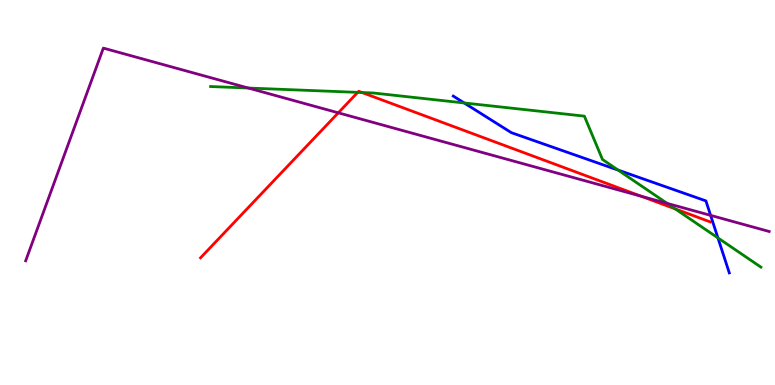[{'lines': ['blue', 'red'], 'intersections': []}, {'lines': ['green', 'red'], 'intersections': [{'x': 4.62, 'y': 7.6}, {'x': 4.67, 'y': 7.6}, {'x': 8.71, 'y': 4.57}]}, {'lines': ['purple', 'red'], 'intersections': [{'x': 4.37, 'y': 7.07}, {'x': 8.27, 'y': 4.9}]}, {'lines': ['blue', 'green'], 'intersections': [{'x': 5.99, 'y': 7.33}, {'x': 7.98, 'y': 5.58}, {'x': 9.26, 'y': 3.82}]}, {'lines': ['blue', 'purple'], 'intersections': [{'x': 9.17, 'y': 4.41}]}, {'lines': ['green', 'purple'], 'intersections': [{'x': 3.2, 'y': 7.71}, {'x': 8.61, 'y': 4.72}]}]